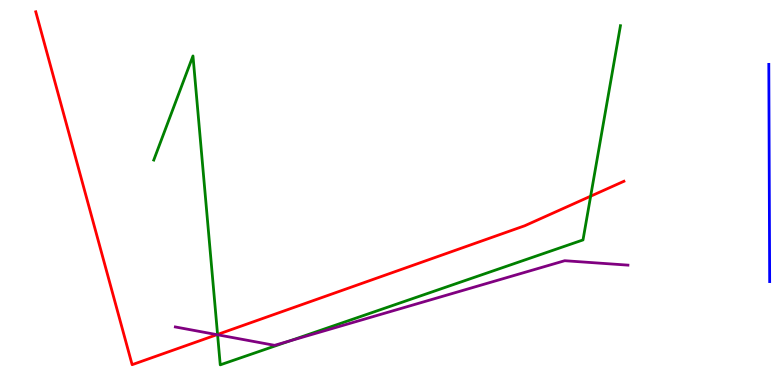[{'lines': ['blue', 'red'], 'intersections': []}, {'lines': ['green', 'red'], 'intersections': [{'x': 2.81, 'y': 1.31}, {'x': 7.62, 'y': 4.9}]}, {'lines': ['purple', 'red'], 'intersections': [{'x': 2.8, 'y': 1.31}]}, {'lines': ['blue', 'green'], 'intersections': []}, {'lines': ['blue', 'purple'], 'intersections': []}, {'lines': ['green', 'purple'], 'intersections': [{'x': 2.81, 'y': 1.3}, {'x': 3.74, 'y': 1.15}]}]